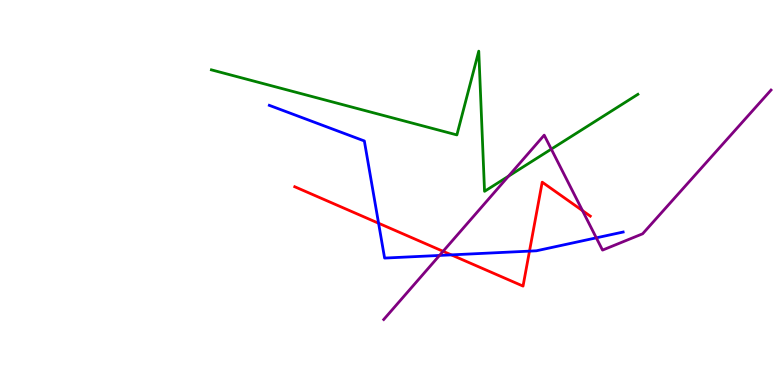[{'lines': ['blue', 'red'], 'intersections': [{'x': 4.88, 'y': 4.2}, {'x': 5.82, 'y': 3.38}, {'x': 6.83, 'y': 3.48}]}, {'lines': ['green', 'red'], 'intersections': []}, {'lines': ['purple', 'red'], 'intersections': [{'x': 5.72, 'y': 3.47}, {'x': 7.52, 'y': 4.53}]}, {'lines': ['blue', 'green'], 'intersections': []}, {'lines': ['blue', 'purple'], 'intersections': [{'x': 5.67, 'y': 3.37}, {'x': 7.69, 'y': 3.82}]}, {'lines': ['green', 'purple'], 'intersections': [{'x': 6.56, 'y': 5.42}, {'x': 7.11, 'y': 6.13}]}]